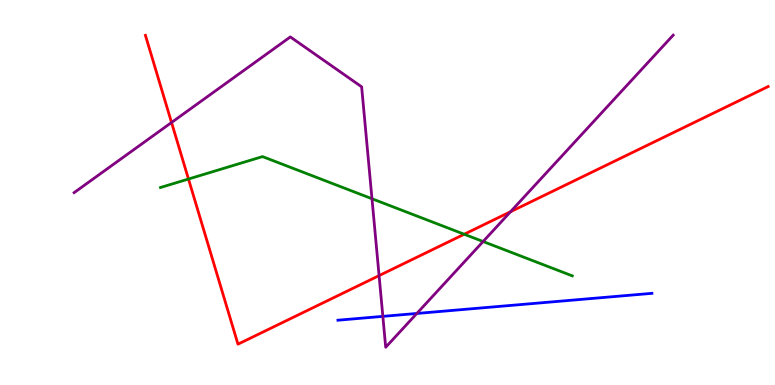[{'lines': ['blue', 'red'], 'intersections': []}, {'lines': ['green', 'red'], 'intersections': [{'x': 2.43, 'y': 5.35}, {'x': 5.99, 'y': 3.92}]}, {'lines': ['purple', 'red'], 'intersections': [{'x': 2.21, 'y': 6.82}, {'x': 4.89, 'y': 2.84}, {'x': 6.59, 'y': 4.5}]}, {'lines': ['blue', 'green'], 'intersections': []}, {'lines': ['blue', 'purple'], 'intersections': [{'x': 4.94, 'y': 1.78}, {'x': 5.38, 'y': 1.86}]}, {'lines': ['green', 'purple'], 'intersections': [{'x': 4.8, 'y': 4.84}, {'x': 6.23, 'y': 3.73}]}]